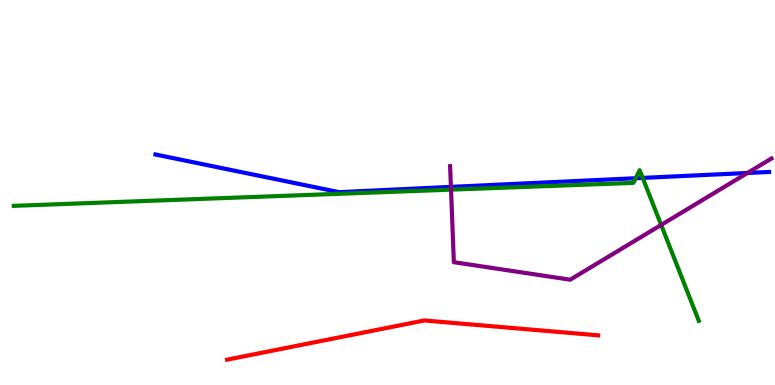[{'lines': ['blue', 'red'], 'intersections': []}, {'lines': ['green', 'red'], 'intersections': []}, {'lines': ['purple', 'red'], 'intersections': []}, {'lines': ['blue', 'green'], 'intersections': [{'x': 8.2, 'y': 5.37}, {'x': 8.29, 'y': 5.38}]}, {'lines': ['blue', 'purple'], 'intersections': [{'x': 5.82, 'y': 5.15}, {'x': 9.64, 'y': 5.51}]}, {'lines': ['green', 'purple'], 'intersections': [{'x': 5.82, 'y': 5.07}, {'x': 8.53, 'y': 4.16}]}]